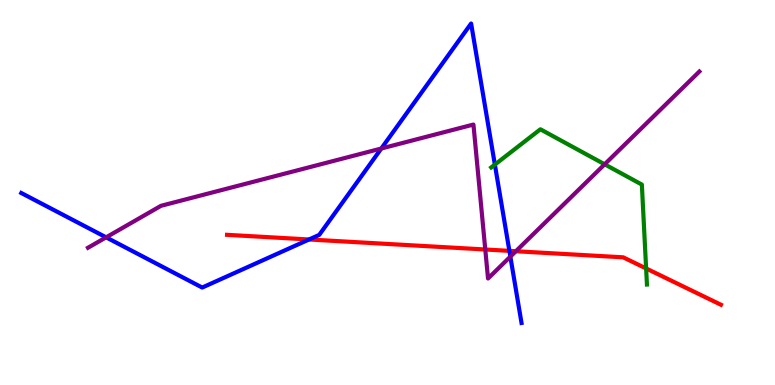[{'lines': ['blue', 'red'], 'intersections': [{'x': 3.99, 'y': 3.78}, {'x': 6.57, 'y': 3.48}]}, {'lines': ['green', 'red'], 'intersections': [{'x': 8.34, 'y': 3.03}]}, {'lines': ['purple', 'red'], 'intersections': [{'x': 6.26, 'y': 3.52}, {'x': 6.66, 'y': 3.47}]}, {'lines': ['blue', 'green'], 'intersections': [{'x': 6.39, 'y': 5.72}]}, {'lines': ['blue', 'purple'], 'intersections': [{'x': 1.37, 'y': 3.84}, {'x': 4.92, 'y': 6.14}, {'x': 6.59, 'y': 3.33}]}, {'lines': ['green', 'purple'], 'intersections': [{'x': 7.8, 'y': 5.73}]}]